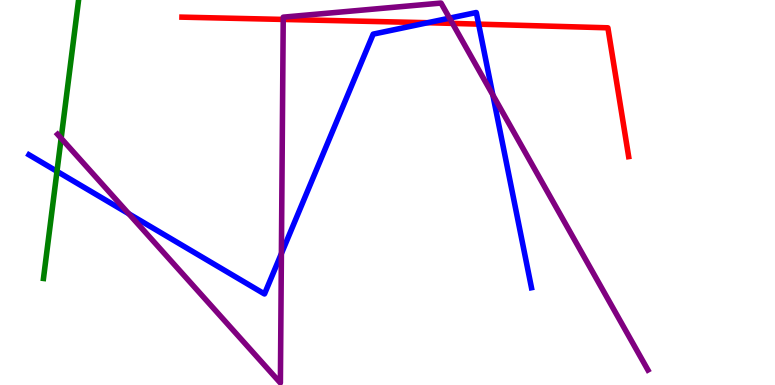[{'lines': ['blue', 'red'], 'intersections': [{'x': 5.52, 'y': 9.41}, {'x': 6.18, 'y': 9.37}]}, {'lines': ['green', 'red'], 'intersections': []}, {'lines': ['purple', 'red'], 'intersections': [{'x': 3.65, 'y': 9.5}, {'x': 5.84, 'y': 9.39}]}, {'lines': ['blue', 'green'], 'intersections': [{'x': 0.735, 'y': 5.55}]}, {'lines': ['blue', 'purple'], 'intersections': [{'x': 1.66, 'y': 4.45}, {'x': 3.63, 'y': 3.41}, {'x': 5.8, 'y': 9.53}, {'x': 6.36, 'y': 7.53}]}, {'lines': ['green', 'purple'], 'intersections': [{'x': 0.789, 'y': 6.41}]}]